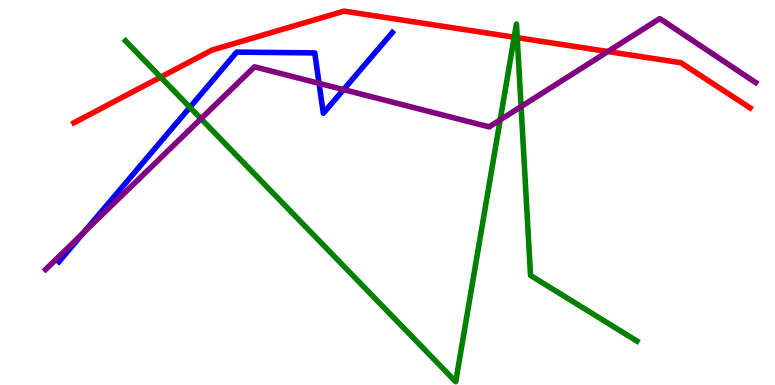[{'lines': ['blue', 'red'], 'intersections': []}, {'lines': ['green', 'red'], 'intersections': [{'x': 2.07, 'y': 8.0}, {'x': 6.63, 'y': 9.03}, {'x': 6.67, 'y': 9.02}]}, {'lines': ['purple', 'red'], 'intersections': [{'x': 7.84, 'y': 8.66}]}, {'lines': ['blue', 'green'], 'intersections': [{'x': 2.45, 'y': 7.21}]}, {'lines': ['blue', 'purple'], 'intersections': [{'x': 1.08, 'y': 3.96}, {'x': 4.12, 'y': 7.84}, {'x': 4.43, 'y': 7.67}]}, {'lines': ['green', 'purple'], 'intersections': [{'x': 2.59, 'y': 6.92}, {'x': 6.45, 'y': 6.89}, {'x': 6.72, 'y': 7.23}]}]